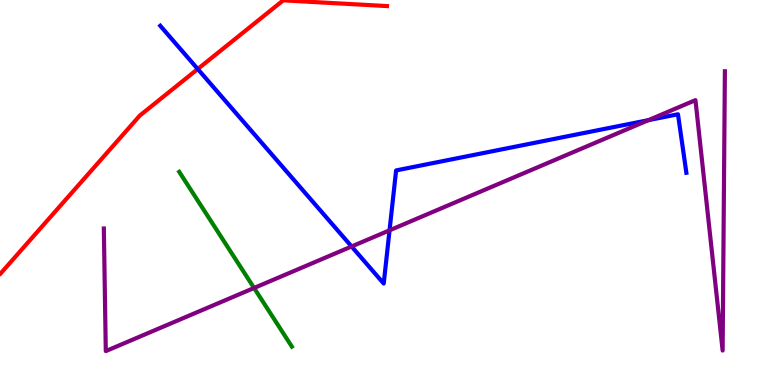[{'lines': ['blue', 'red'], 'intersections': [{'x': 2.55, 'y': 8.21}]}, {'lines': ['green', 'red'], 'intersections': []}, {'lines': ['purple', 'red'], 'intersections': []}, {'lines': ['blue', 'green'], 'intersections': []}, {'lines': ['blue', 'purple'], 'intersections': [{'x': 4.54, 'y': 3.6}, {'x': 5.03, 'y': 4.02}, {'x': 8.37, 'y': 6.88}]}, {'lines': ['green', 'purple'], 'intersections': [{'x': 3.28, 'y': 2.52}]}]